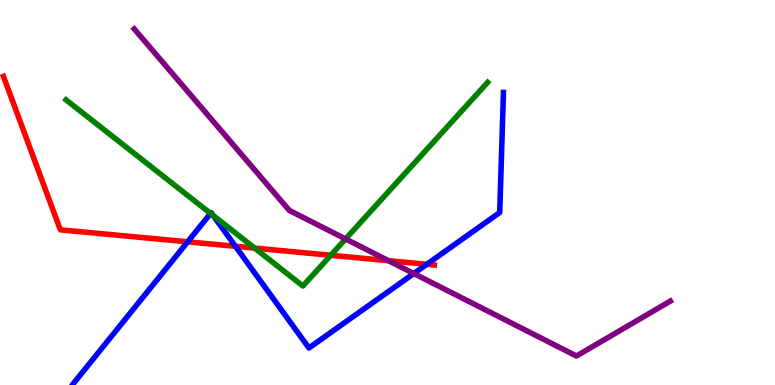[{'lines': ['blue', 'red'], 'intersections': [{'x': 2.42, 'y': 3.72}, {'x': 3.04, 'y': 3.6}, {'x': 5.51, 'y': 3.14}]}, {'lines': ['green', 'red'], 'intersections': [{'x': 3.29, 'y': 3.56}, {'x': 4.27, 'y': 3.37}]}, {'lines': ['purple', 'red'], 'intersections': [{'x': 5.01, 'y': 3.23}]}, {'lines': ['blue', 'green'], 'intersections': [{'x': 2.72, 'y': 4.46}, {'x': 2.75, 'y': 4.4}]}, {'lines': ['blue', 'purple'], 'intersections': [{'x': 5.34, 'y': 2.9}]}, {'lines': ['green', 'purple'], 'intersections': [{'x': 4.46, 'y': 3.79}]}]